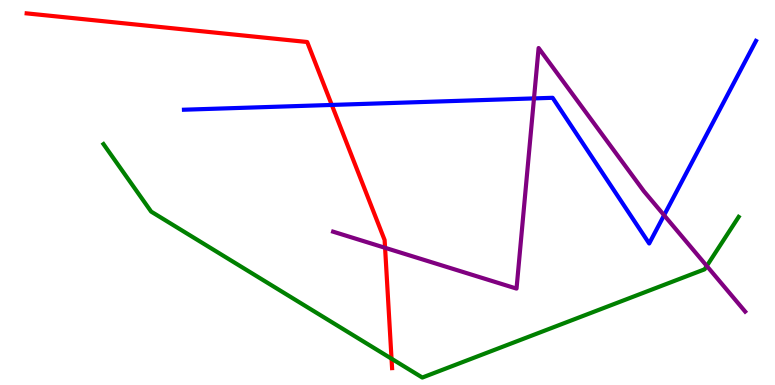[{'lines': ['blue', 'red'], 'intersections': [{'x': 4.28, 'y': 7.27}]}, {'lines': ['green', 'red'], 'intersections': [{'x': 5.05, 'y': 0.683}]}, {'lines': ['purple', 'red'], 'intersections': [{'x': 4.97, 'y': 3.56}]}, {'lines': ['blue', 'green'], 'intersections': []}, {'lines': ['blue', 'purple'], 'intersections': [{'x': 6.89, 'y': 7.44}, {'x': 8.57, 'y': 4.41}]}, {'lines': ['green', 'purple'], 'intersections': [{'x': 9.12, 'y': 3.09}]}]